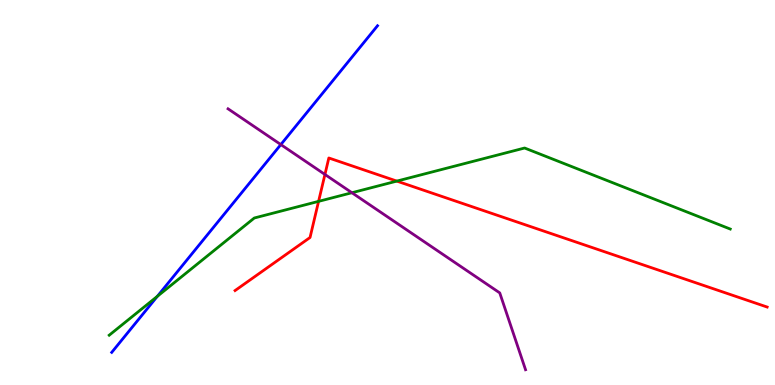[{'lines': ['blue', 'red'], 'intersections': []}, {'lines': ['green', 'red'], 'intersections': [{'x': 4.11, 'y': 4.77}, {'x': 5.12, 'y': 5.3}]}, {'lines': ['purple', 'red'], 'intersections': [{'x': 4.19, 'y': 5.47}]}, {'lines': ['blue', 'green'], 'intersections': [{'x': 2.03, 'y': 2.3}]}, {'lines': ['blue', 'purple'], 'intersections': [{'x': 3.62, 'y': 6.24}]}, {'lines': ['green', 'purple'], 'intersections': [{'x': 4.54, 'y': 4.99}]}]